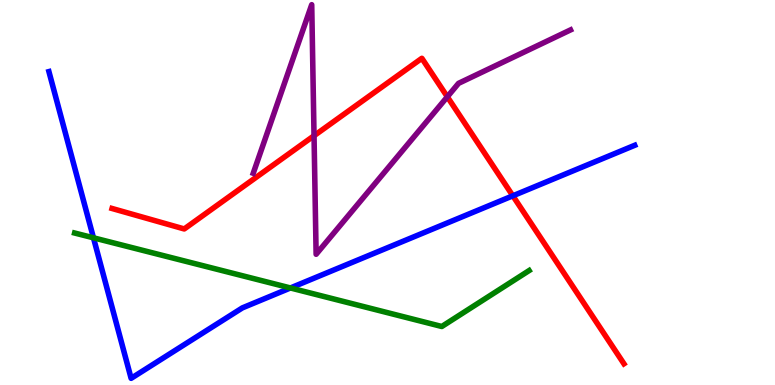[{'lines': ['blue', 'red'], 'intersections': [{'x': 6.62, 'y': 4.91}]}, {'lines': ['green', 'red'], 'intersections': []}, {'lines': ['purple', 'red'], 'intersections': [{'x': 4.05, 'y': 6.47}, {'x': 5.77, 'y': 7.49}]}, {'lines': ['blue', 'green'], 'intersections': [{'x': 1.21, 'y': 3.82}, {'x': 3.75, 'y': 2.52}]}, {'lines': ['blue', 'purple'], 'intersections': []}, {'lines': ['green', 'purple'], 'intersections': []}]